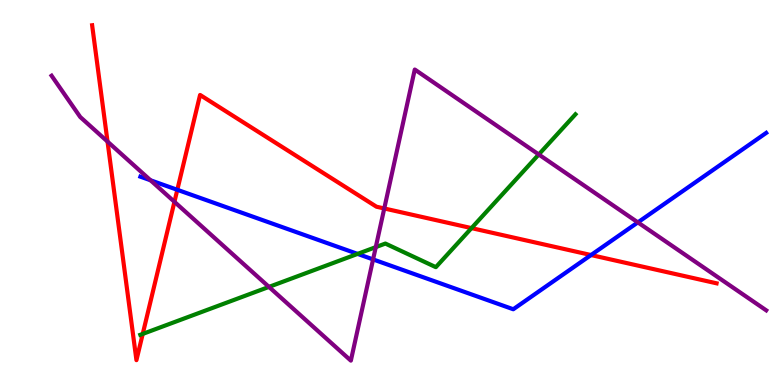[{'lines': ['blue', 'red'], 'intersections': [{'x': 2.29, 'y': 5.07}, {'x': 7.63, 'y': 3.38}]}, {'lines': ['green', 'red'], 'intersections': [{'x': 1.84, 'y': 1.33}, {'x': 6.08, 'y': 4.07}]}, {'lines': ['purple', 'red'], 'intersections': [{'x': 1.39, 'y': 6.32}, {'x': 2.25, 'y': 4.76}, {'x': 4.96, 'y': 4.59}]}, {'lines': ['blue', 'green'], 'intersections': [{'x': 4.61, 'y': 3.41}]}, {'lines': ['blue', 'purple'], 'intersections': [{'x': 1.94, 'y': 5.32}, {'x': 4.81, 'y': 3.26}, {'x': 8.23, 'y': 4.22}]}, {'lines': ['green', 'purple'], 'intersections': [{'x': 3.47, 'y': 2.55}, {'x': 4.85, 'y': 3.58}, {'x': 6.95, 'y': 5.99}]}]